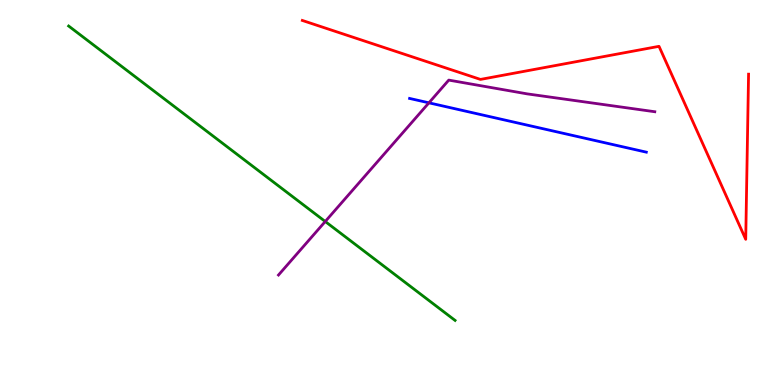[{'lines': ['blue', 'red'], 'intersections': []}, {'lines': ['green', 'red'], 'intersections': []}, {'lines': ['purple', 'red'], 'intersections': []}, {'lines': ['blue', 'green'], 'intersections': []}, {'lines': ['blue', 'purple'], 'intersections': [{'x': 5.53, 'y': 7.33}]}, {'lines': ['green', 'purple'], 'intersections': [{'x': 4.2, 'y': 4.25}]}]